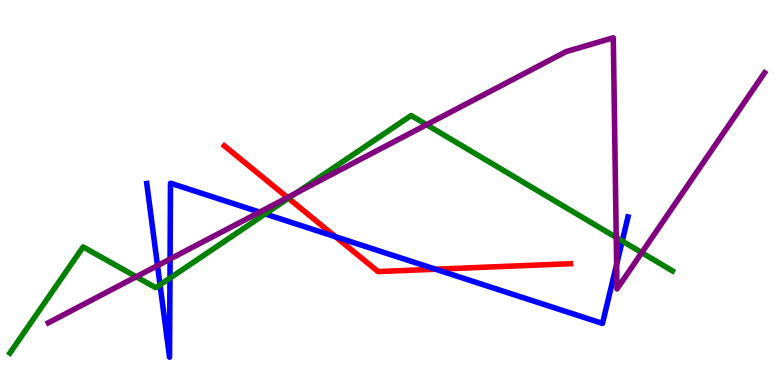[{'lines': ['blue', 'red'], 'intersections': [{'x': 4.33, 'y': 3.85}, {'x': 5.62, 'y': 3.01}]}, {'lines': ['green', 'red'], 'intersections': [{'x': 3.72, 'y': 4.85}]}, {'lines': ['purple', 'red'], 'intersections': [{'x': 3.71, 'y': 4.87}]}, {'lines': ['blue', 'green'], 'intersections': [{'x': 2.07, 'y': 2.6}, {'x': 2.19, 'y': 2.78}, {'x': 3.42, 'y': 4.44}, {'x': 8.03, 'y': 3.74}]}, {'lines': ['blue', 'purple'], 'intersections': [{'x': 2.03, 'y': 3.1}, {'x': 2.19, 'y': 3.27}, {'x': 3.35, 'y': 4.49}, {'x': 7.96, 'y': 3.13}]}, {'lines': ['green', 'purple'], 'intersections': [{'x': 1.76, 'y': 2.81}, {'x': 3.82, 'y': 4.99}, {'x': 5.5, 'y': 6.76}, {'x': 7.95, 'y': 3.83}, {'x': 8.28, 'y': 3.44}]}]